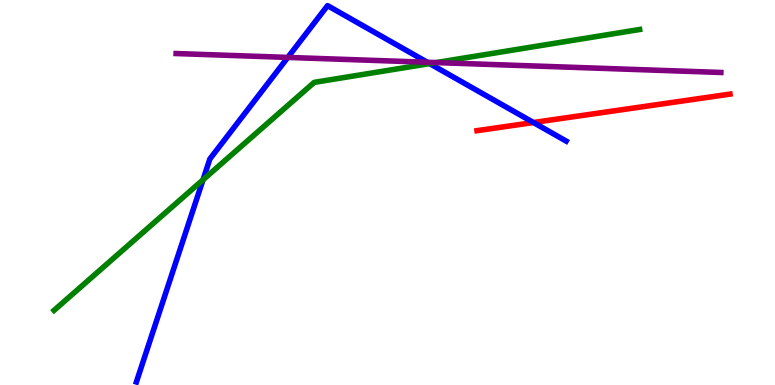[{'lines': ['blue', 'red'], 'intersections': [{'x': 6.88, 'y': 6.82}]}, {'lines': ['green', 'red'], 'intersections': []}, {'lines': ['purple', 'red'], 'intersections': []}, {'lines': ['blue', 'green'], 'intersections': [{'x': 2.62, 'y': 5.33}, {'x': 5.54, 'y': 8.35}]}, {'lines': ['blue', 'purple'], 'intersections': [{'x': 3.71, 'y': 8.51}, {'x': 5.51, 'y': 8.38}]}, {'lines': ['green', 'purple'], 'intersections': [{'x': 5.63, 'y': 8.37}]}]